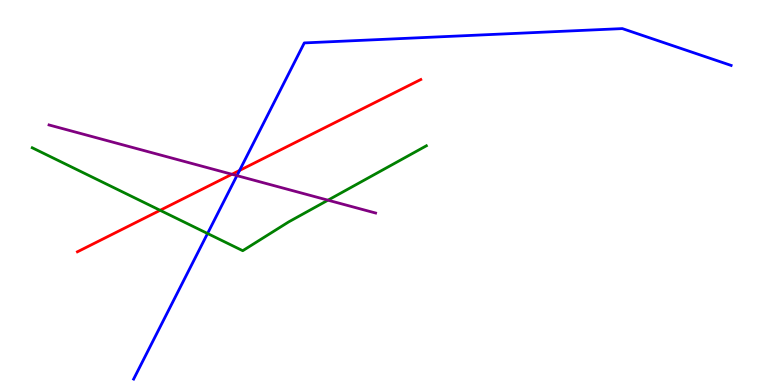[{'lines': ['blue', 'red'], 'intersections': [{'x': 3.09, 'y': 5.57}]}, {'lines': ['green', 'red'], 'intersections': [{'x': 2.07, 'y': 4.54}]}, {'lines': ['purple', 'red'], 'intersections': [{'x': 2.99, 'y': 5.47}]}, {'lines': ['blue', 'green'], 'intersections': [{'x': 2.68, 'y': 3.94}]}, {'lines': ['blue', 'purple'], 'intersections': [{'x': 3.06, 'y': 5.44}]}, {'lines': ['green', 'purple'], 'intersections': [{'x': 4.23, 'y': 4.8}]}]